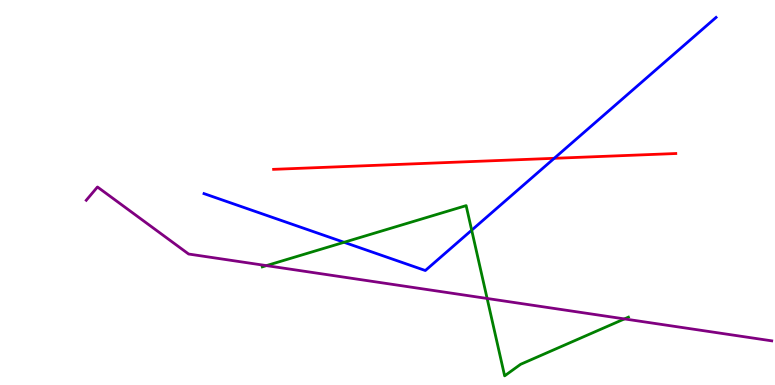[{'lines': ['blue', 'red'], 'intersections': [{'x': 7.15, 'y': 5.89}]}, {'lines': ['green', 'red'], 'intersections': []}, {'lines': ['purple', 'red'], 'intersections': []}, {'lines': ['blue', 'green'], 'intersections': [{'x': 4.44, 'y': 3.71}, {'x': 6.09, 'y': 4.02}]}, {'lines': ['blue', 'purple'], 'intersections': []}, {'lines': ['green', 'purple'], 'intersections': [{'x': 3.44, 'y': 3.1}, {'x': 6.29, 'y': 2.25}, {'x': 8.06, 'y': 1.72}]}]